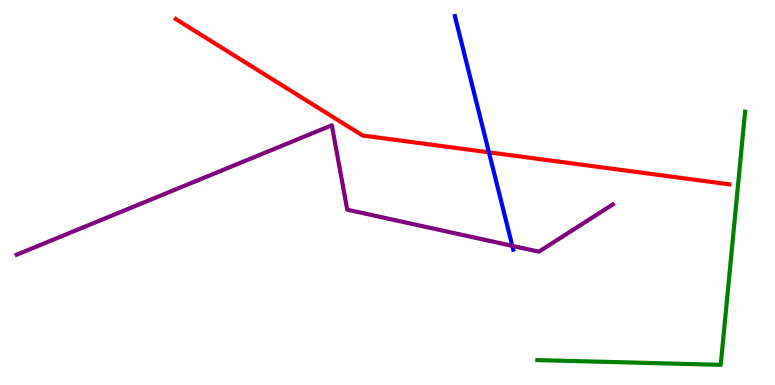[{'lines': ['blue', 'red'], 'intersections': [{'x': 6.31, 'y': 6.04}]}, {'lines': ['green', 'red'], 'intersections': []}, {'lines': ['purple', 'red'], 'intersections': []}, {'lines': ['blue', 'green'], 'intersections': []}, {'lines': ['blue', 'purple'], 'intersections': [{'x': 6.61, 'y': 3.61}]}, {'lines': ['green', 'purple'], 'intersections': []}]